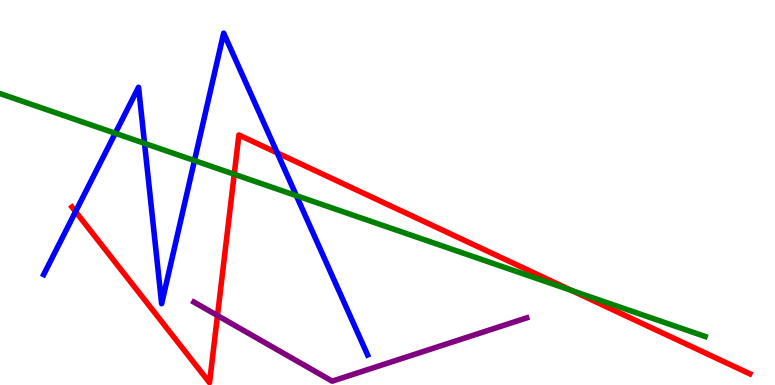[{'lines': ['blue', 'red'], 'intersections': [{'x': 0.975, 'y': 4.5}, {'x': 3.58, 'y': 6.03}]}, {'lines': ['green', 'red'], 'intersections': [{'x': 3.02, 'y': 5.47}, {'x': 7.37, 'y': 2.46}]}, {'lines': ['purple', 'red'], 'intersections': [{'x': 2.81, 'y': 1.8}]}, {'lines': ['blue', 'green'], 'intersections': [{'x': 1.49, 'y': 6.54}, {'x': 1.87, 'y': 6.28}, {'x': 2.51, 'y': 5.83}, {'x': 3.82, 'y': 4.92}]}, {'lines': ['blue', 'purple'], 'intersections': []}, {'lines': ['green', 'purple'], 'intersections': []}]